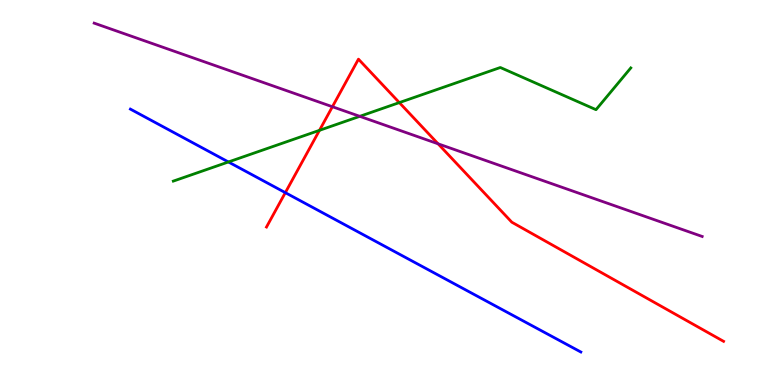[{'lines': ['blue', 'red'], 'intersections': [{'x': 3.68, 'y': 5.0}]}, {'lines': ['green', 'red'], 'intersections': [{'x': 4.12, 'y': 6.61}, {'x': 5.15, 'y': 7.34}]}, {'lines': ['purple', 'red'], 'intersections': [{'x': 4.29, 'y': 7.23}, {'x': 5.65, 'y': 6.26}]}, {'lines': ['blue', 'green'], 'intersections': [{'x': 2.95, 'y': 5.79}]}, {'lines': ['blue', 'purple'], 'intersections': []}, {'lines': ['green', 'purple'], 'intersections': [{'x': 4.64, 'y': 6.98}]}]